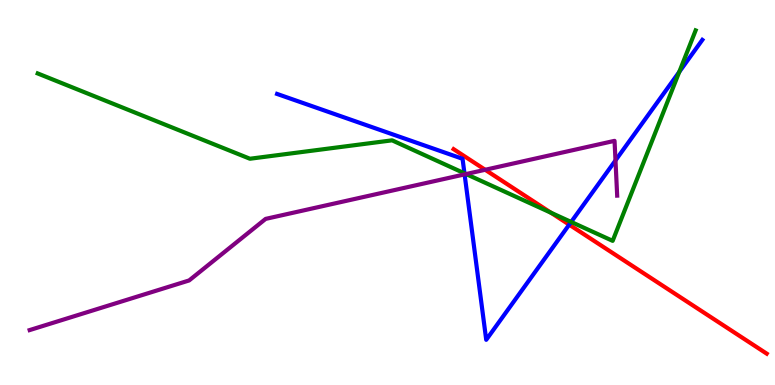[{'lines': ['blue', 'red'], 'intersections': [{'x': 7.34, 'y': 4.16}]}, {'lines': ['green', 'red'], 'intersections': [{'x': 7.11, 'y': 4.47}]}, {'lines': ['purple', 'red'], 'intersections': [{'x': 6.26, 'y': 5.59}]}, {'lines': ['blue', 'green'], 'intersections': [{'x': 5.99, 'y': 5.5}, {'x': 7.37, 'y': 4.24}, {'x': 8.76, 'y': 8.13}]}, {'lines': ['blue', 'purple'], 'intersections': [{'x': 5.99, 'y': 5.47}, {'x': 7.94, 'y': 5.83}]}, {'lines': ['green', 'purple'], 'intersections': [{'x': 6.01, 'y': 5.48}]}]